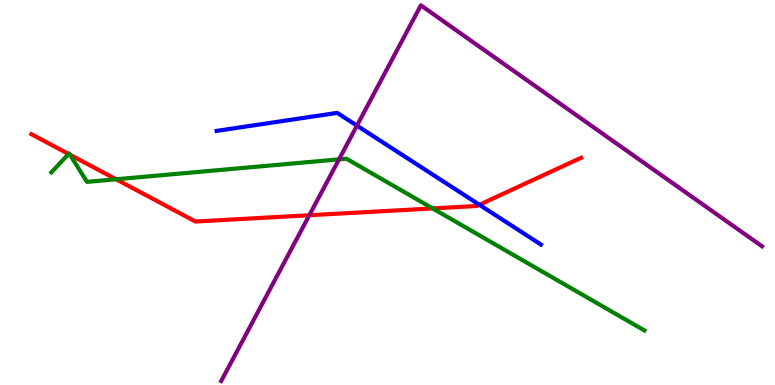[{'lines': ['blue', 'red'], 'intersections': [{'x': 6.19, 'y': 4.68}]}, {'lines': ['green', 'red'], 'intersections': [{'x': 0.885, 'y': 6.0}, {'x': 0.903, 'y': 5.98}, {'x': 1.5, 'y': 5.34}, {'x': 5.58, 'y': 4.59}]}, {'lines': ['purple', 'red'], 'intersections': [{'x': 3.99, 'y': 4.41}]}, {'lines': ['blue', 'green'], 'intersections': []}, {'lines': ['blue', 'purple'], 'intersections': [{'x': 4.61, 'y': 6.74}]}, {'lines': ['green', 'purple'], 'intersections': [{'x': 4.37, 'y': 5.86}]}]